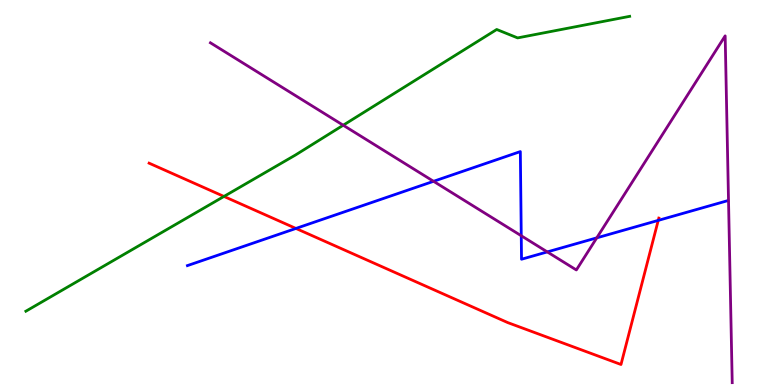[{'lines': ['blue', 'red'], 'intersections': [{'x': 3.82, 'y': 4.07}, {'x': 8.49, 'y': 4.28}]}, {'lines': ['green', 'red'], 'intersections': [{'x': 2.89, 'y': 4.9}]}, {'lines': ['purple', 'red'], 'intersections': []}, {'lines': ['blue', 'green'], 'intersections': []}, {'lines': ['blue', 'purple'], 'intersections': [{'x': 5.59, 'y': 5.29}, {'x': 6.73, 'y': 3.88}, {'x': 7.06, 'y': 3.46}, {'x': 7.7, 'y': 3.82}]}, {'lines': ['green', 'purple'], 'intersections': [{'x': 4.43, 'y': 6.75}]}]